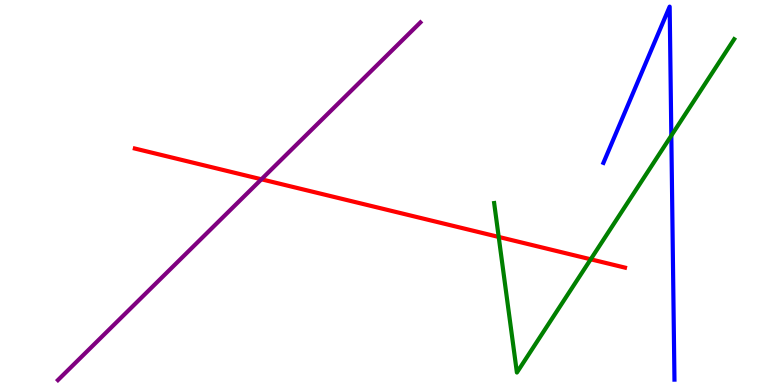[{'lines': ['blue', 'red'], 'intersections': []}, {'lines': ['green', 'red'], 'intersections': [{'x': 6.43, 'y': 3.85}, {'x': 7.62, 'y': 3.27}]}, {'lines': ['purple', 'red'], 'intersections': [{'x': 3.37, 'y': 5.34}]}, {'lines': ['blue', 'green'], 'intersections': [{'x': 8.66, 'y': 6.48}]}, {'lines': ['blue', 'purple'], 'intersections': []}, {'lines': ['green', 'purple'], 'intersections': []}]